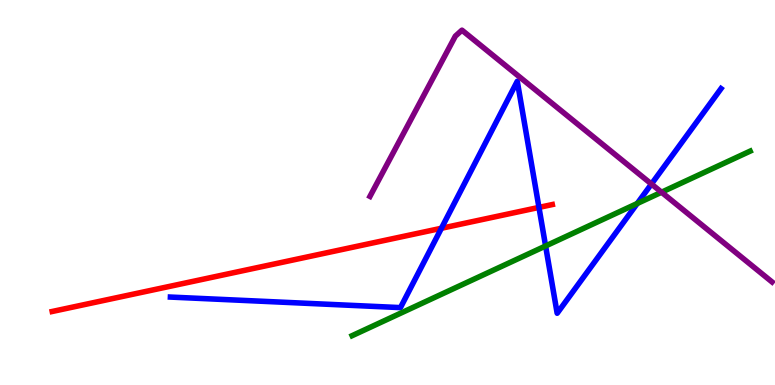[{'lines': ['blue', 'red'], 'intersections': [{'x': 5.7, 'y': 4.07}, {'x': 6.95, 'y': 4.61}]}, {'lines': ['green', 'red'], 'intersections': []}, {'lines': ['purple', 'red'], 'intersections': []}, {'lines': ['blue', 'green'], 'intersections': [{'x': 7.04, 'y': 3.61}, {'x': 8.22, 'y': 4.71}]}, {'lines': ['blue', 'purple'], 'intersections': [{'x': 8.41, 'y': 5.22}]}, {'lines': ['green', 'purple'], 'intersections': [{'x': 8.54, 'y': 5.01}]}]